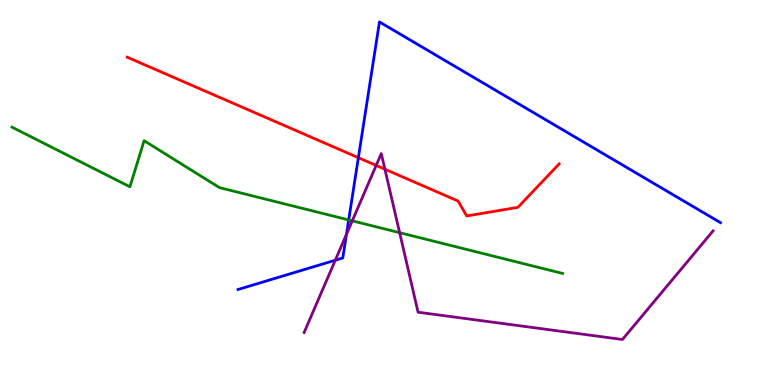[{'lines': ['blue', 'red'], 'intersections': [{'x': 4.62, 'y': 5.9}]}, {'lines': ['green', 'red'], 'intersections': []}, {'lines': ['purple', 'red'], 'intersections': [{'x': 4.85, 'y': 5.7}, {'x': 4.97, 'y': 5.6}]}, {'lines': ['blue', 'green'], 'intersections': [{'x': 4.5, 'y': 4.29}]}, {'lines': ['blue', 'purple'], 'intersections': [{'x': 4.33, 'y': 3.24}, {'x': 4.47, 'y': 3.91}]}, {'lines': ['green', 'purple'], 'intersections': [{'x': 4.55, 'y': 4.26}, {'x': 5.16, 'y': 3.96}]}]